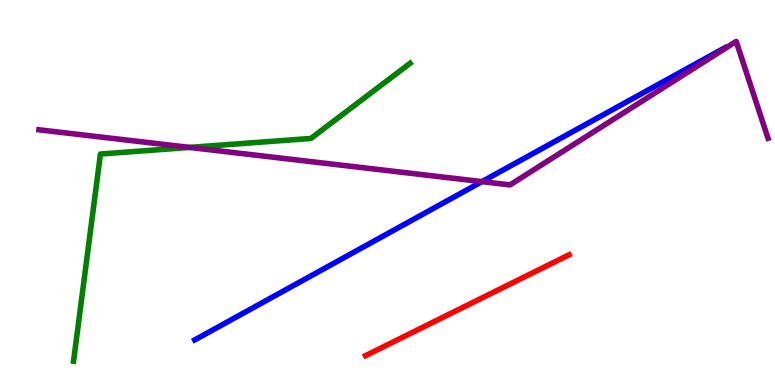[{'lines': ['blue', 'red'], 'intersections': []}, {'lines': ['green', 'red'], 'intersections': []}, {'lines': ['purple', 'red'], 'intersections': []}, {'lines': ['blue', 'green'], 'intersections': []}, {'lines': ['blue', 'purple'], 'intersections': [{'x': 6.22, 'y': 5.28}]}, {'lines': ['green', 'purple'], 'intersections': [{'x': 2.45, 'y': 6.17}]}]